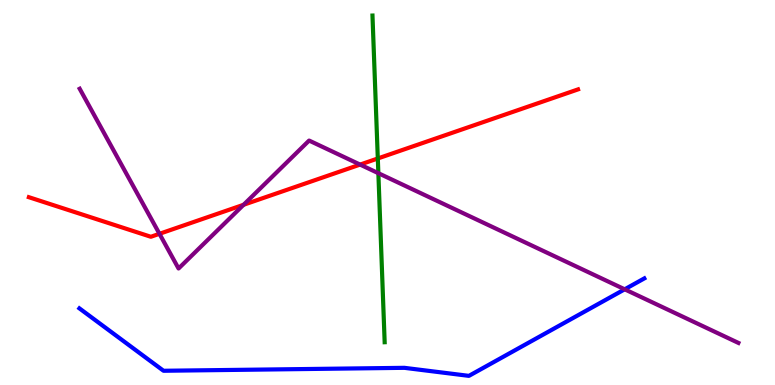[{'lines': ['blue', 'red'], 'intersections': []}, {'lines': ['green', 'red'], 'intersections': [{'x': 4.87, 'y': 5.88}]}, {'lines': ['purple', 'red'], 'intersections': [{'x': 2.06, 'y': 3.93}, {'x': 3.14, 'y': 4.68}, {'x': 4.65, 'y': 5.73}]}, {'lines': ['blue', 'green'], 'intersections': []}, {'lines': ['blue', 'purple'], 'intersections': [{'x': 8.06, 'y': 2.49}]}, {'lines': ['green', 'purple'], 'intersections': [{'x': 4.88, 'y': 5.5}]}]